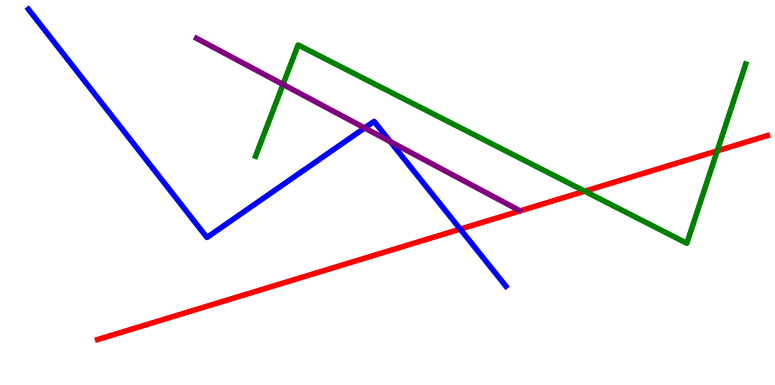[{'lines': ['blue', 'red'], 'intersections': [{'x': 5.94, 'y': 4.05}]}, {'lines': ['green', 'red'], 'intersections': [{'x': 7.54, 'y': 5.03}, {'x': 9.25, 'y': 6.08}]}, {'lines': ['purple', 'red'], 'intersections': []}, {'lines': ['blue', 'green'], 'intersections': []}, {'lines': ['blue', 'purple'], 'intersections': [{'x': 4.71, 'y': 6.68}, {'x': 5.04, 'y': 6.32}]}, {'lines': ['green', 'purple'], 'intersections': [{'x': 3.65, 'y': 7.81}]}]